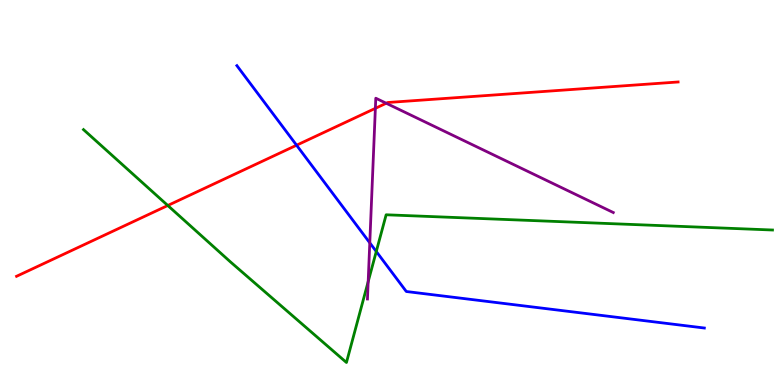[{'lines': ['blue', 'red'], 'intersections': [{'x': 3.83, 'y': 6.23}]}, {'lines': ['green', 'red'], 'intersections': [{'x': 2.17, 'y': 4.66}]}, {'lines': ['purple', 'red'], 'intersections': [{'x': 4.84, 'y': 7.19}, {'x': 4.98, 'y': 7.32}]}, {'lines': ['blue', 'green'], 'intersections': [{'x': 4.86, 'y': 3.47}]}, {'lines': ['blue', 'purple'], 'intersections': [{'x': 4.77, 'y': 3.69}]}, {'lines': ['green', 'purple'], 'intersections': [{'x': 4.75, 'y': 2.68}]}]